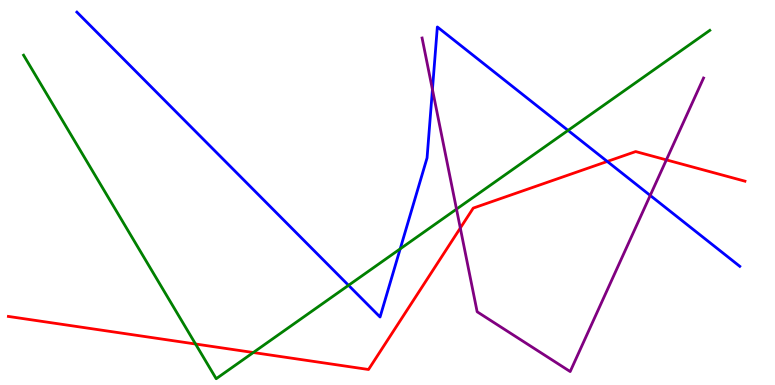[{'lines': ['blue', 'red'], 'intersections': [{'x': 7.84, 'y': 5.81}]}, {'lines': ['green', 'red'], 'intersections': [{'x': 2.52, 'y': 1.06}, {'x': 3.27, 'y': 0.844}]}, {'lines': ['purple', 'red'], 'intersections': [{'x': 5.94, 'y': 4.08}, {'x': 8.6, 'y': 5.85}]}, {'lines': ['blue', 'green'], 'intersections': [{'x': 4.5, 'y': 2.59}, {'x': 5.16, 'y': 3.54}, {'x': 7.33, 'y': 6.61}]}, {'lines': ['blue', 'purple'], 'intersections': [{'x': 5.58, 'y': 7.68}, {'x': 8.39, 'y': 4.92}]}, {'lines': ['green', 'purple'], 'intersections': [{'x': 5.89, 'y': 4.57}]}]